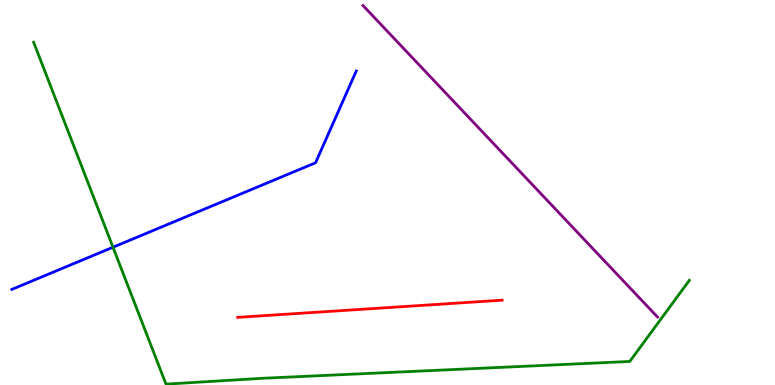[{'lines': ['blue', 'red'], 'intersections': []}, {'lines': ['green', 'red'], 'intersections': []}, {'lines': ['purple', 'red'], 'intersections': []}, {'lines': ['blue', 'green'], 'intersections': [{'x': 1.46, 'y': 3.58}]}, {'lines': ['blue', 'purple'], 'intersections': []}, {'lines': ['green', 'purple'], 'intersections': []}]